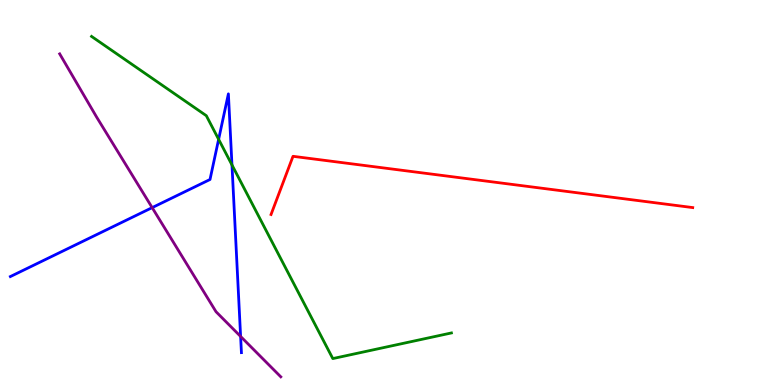[{'lines': ['blue', 'red'], 'intersections': []}, {'lines': ['green', 'red'], 'intersections': []}, {'lines': ['purple', 'red'], 'intersections': []}, {'lines': ['blue', 'green'], 'intersections': [{'x': 2.82, 'y': 6.38}, {'x': 2.99, 'y': 5.72}]}, {'lines': ['blue', 'purple'], 'intersections': [{'x': 1.96, 'y': 4.61}, {'x': 3.1, 'y': 1.26}]}, {'lines': ['green', 'purple'], 'intersections': []}]